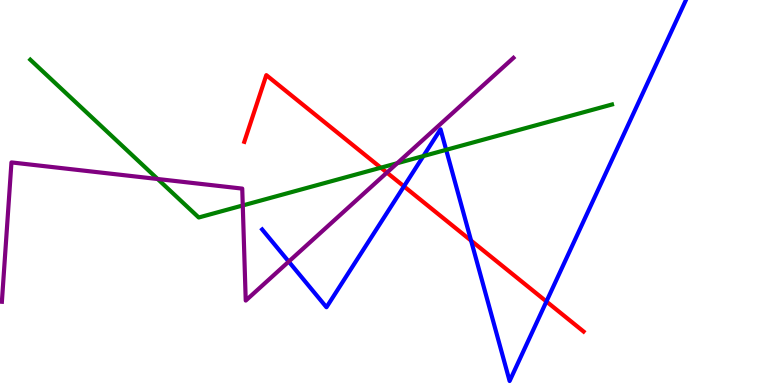[{'lines': ['blue', 'red'], 'intersections': [{'x': 5.21, 'y': 5.16}, {'x': 6.08, 'y': 3.75}, {'x': 7.05, 'y': 2.17}]}, {'lines': ['green', 'red'], 'intersections': [{'x': 4.91, 'y': 5.64}]}, {'lines': ['purple', 'red'], 'intersections': [{'x': 4.99, 'y': 5.52}]}, {'lines': ['blue', 'green'], 'intersections': [{'x': 5.46, 'y': 5.95}, {'x': 5.76, 'y': 6.11}]}, {'lines': ['blue', 'purple'], 'intersections': [{'x': 3.73, 'y': 3.21}]}, {'lines': ['green', 'purple'], 'intersections': [{'x': 2.03, 'y': 5.35}, {'x': 3.13, 'y': 4.66}, {'x': 5.13, 'y': 5.76}]}]